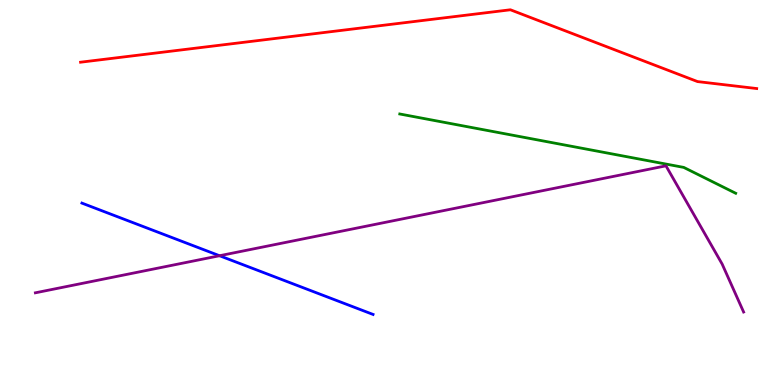[{'lines': ['blue', 'red'], 'intersections': []}, {'lines': ['green', 'red'], 'intersections': []}, {'lines': ['purple', 'red'], 'intersections': []}, {'lines': ['blue', 'green'], 'intersections': []}, {'lines': ['blue', 'purple'], 'intersections': [{'x': 2.83, 'y': 3.36}]}, {'lines': ['green', 'purple'], 'intersections': []}]